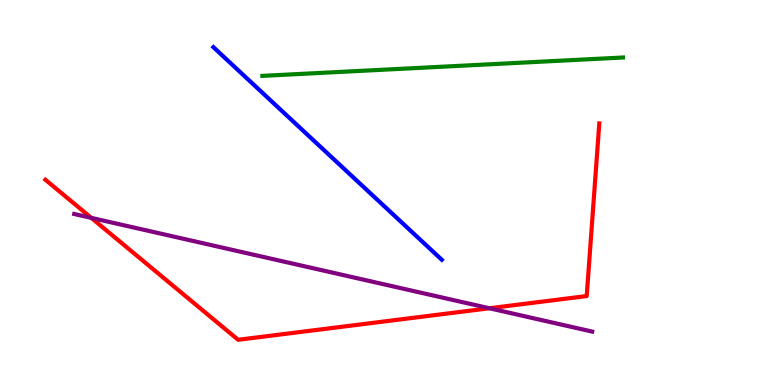[{'lines': ['blue', 'red'], 'intersections': []}, {'lines': ['green', 'red'], 'intersections': []}, {'lines': ['purple', 'red'], 'intersections': [{'x': 1.18, 'y': 4.34}, {'x': 6.31, 'y': 1.99}]}, {'lines': ['blue', 'green'], 'intersections': []}, {'lines': ['blue', 'purple'], 'intersections': []}, {'lines': ['green', 'purple'], 'intersections': []}]